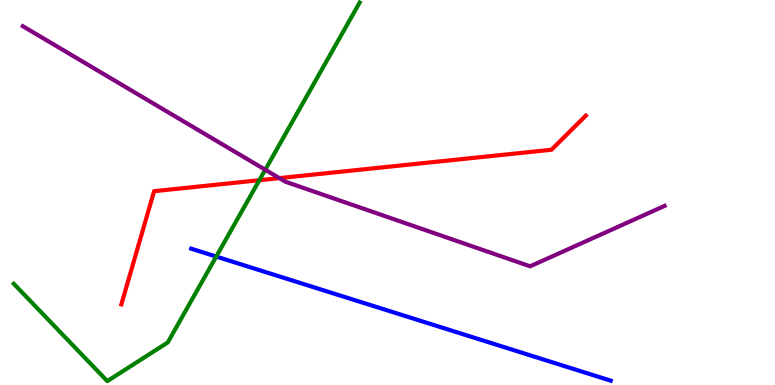[{'lines': ['blue', 'red'], 'intersections': []}, {'lines': ['green', 'red'], 'intersections': [{'x': 3.35, 'y': 5.32}]}, {'lines': ['purple', 'red'], 'intersections': [{'x': 3.61, 'y': 5.37}]}, {'lines': ['blue', 'green'], 'intersections': [{'x': 2.79, 'y': 3.34}]}, {'lines': ['blue', 'purple'], 'intersections': []}, {'lines': ['green', 'purple'], 'intersections': [{'x': 3.42, 'y': 5.59}]}]